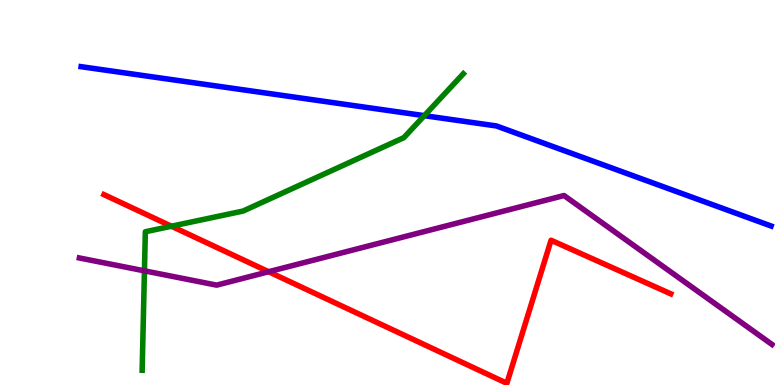[{'lines': ['blue', 'red'], 'intersections': []}, {'lines': ['green', 'red'], 'intersections': [{'x': 2.21, 'y': 4.12}]}, {'lines': ['purple', 'red'], 'intersections': [{'x': 3.47, 'y': 2.94}]}, {'lines': ['blue', 'green'], 'intersections': [{'x': 5.47, 'y': 7.0}]}, {'lines': ['blue', 'purple'], 'intersections': []}, {'lines': ['green', 'purple'], 'intersections': [{'x': 1.86, 'y': 2.97}]}]